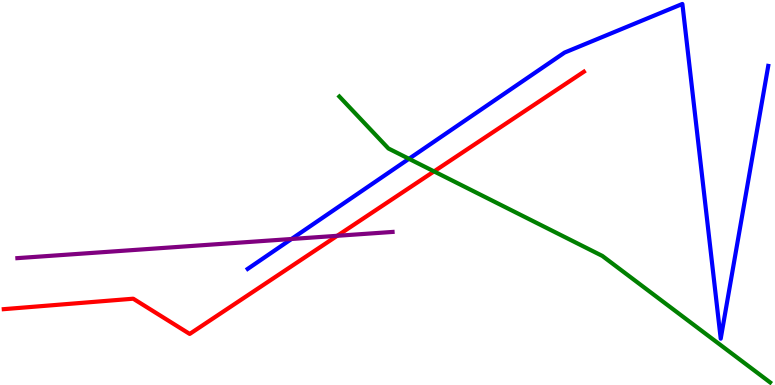[{'lines': ['blue', 'red'], 'intersections': []}, {'lines': ['green', 'red'], 'intersections': [{'x': 5.6, 'y': 5.55}]}, {'lines': ['purple', 'red'], 'intersections': [{'x': 4.35, 'y': 3.88}]}, {'lines': ['blue', 'green'], 'intersections': [{'x': 5.28, 'y': 5.88}]}, {'lines': ['blue', 'purple'], 'intersections': [{'x': 3.76, 'y': 3.79}]}, {'lines': ['green', 'purple'], 'intersections': []}]